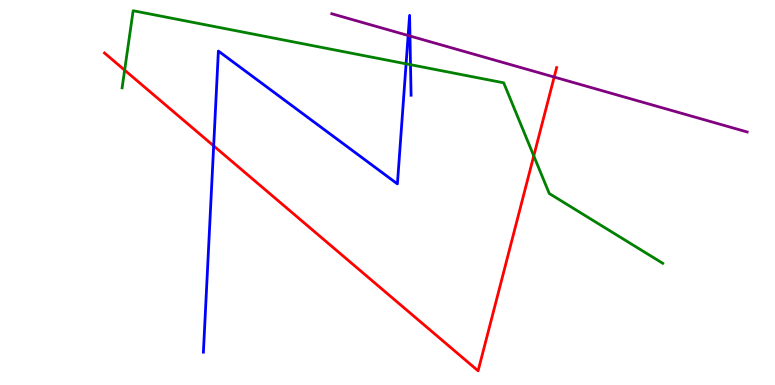[{'lines': ['blue', 'red'], 'intersections': [{'x': 2.76, 'y': 6.21}]}, {'lines': ['green', 'red'], 'intersections': [{'x': 1.61, 'y': 8.18}, {'x': 6.89, 'y': 5.95}]}, {'lines': ['purple', 'red'], 'intersections': [{'x': 7.15, 'y': 8.0}]}, {'lines': ['blue', 'green'], 'intersections': [{'x': 5.24, 'y': 8.34}, {'x': 5.3, 'y': 8.32}]}, {'lines': ['blue', 'purple'], 'intersections': [{'x': 5.27, 'y': 9.08}, {'x': 5.29, 'y': 9.06}]}, {'lines': ['green', 'purple'], 'intersections': []}]